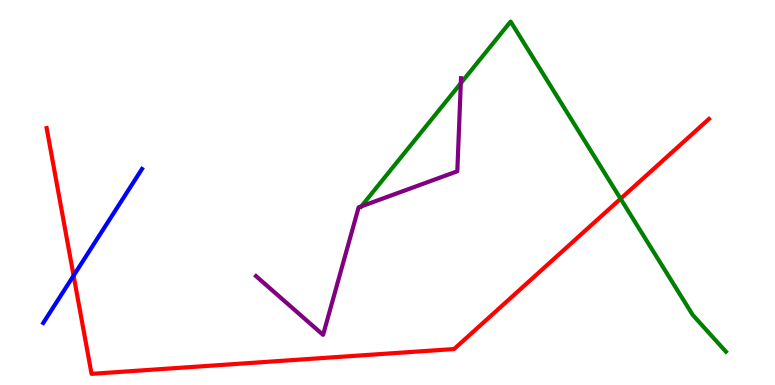[{'lines': ['blue', 'red'], 'intersections': [{'x': 0.95, 'y': 2.84}]}, {'lines': ['green', 'red'], 'intersections': [{'x': 8.01, 'y': 4.84}]}, {'lines': ['purple', 'red'], 'intersections': []}, {'lines': ['blue', 'green'], 'intersections': []}, {'lines': ['blue', 'purple'], 'intersections': []}, {'lines': ['green', 'purple'], 'intersections': [{'x': 4.66, 'y': 4.64}, {'x': 5.95, 'y': 7.84}]}]